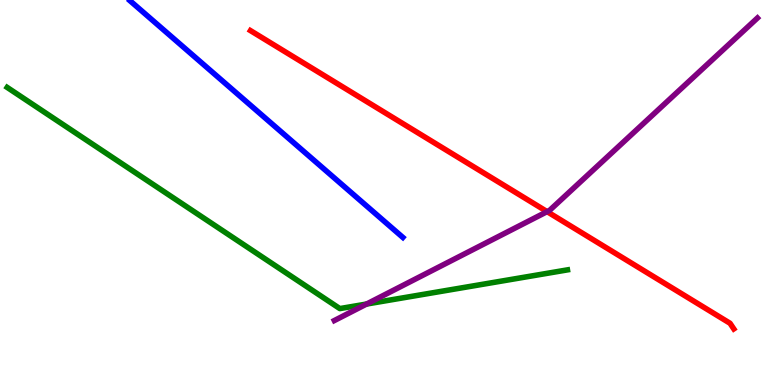[{'lines': ['blue', 'red'], 'intersections': []}, {'lines': ['green', 'red'], 'intersections': []}, {'lines': ['purple', 'red'], 'intersections': [{'x': 7.06, 'y': 4.5}]}, {'lines': ['blue', 'green'], 'intersections': []}, {'lines': ['blue', 'purple'], 'intersections': []}, {'lines': ['green', 'purple'], 'intersections': [{'x': 4.73, 'y': 2.1}]}]